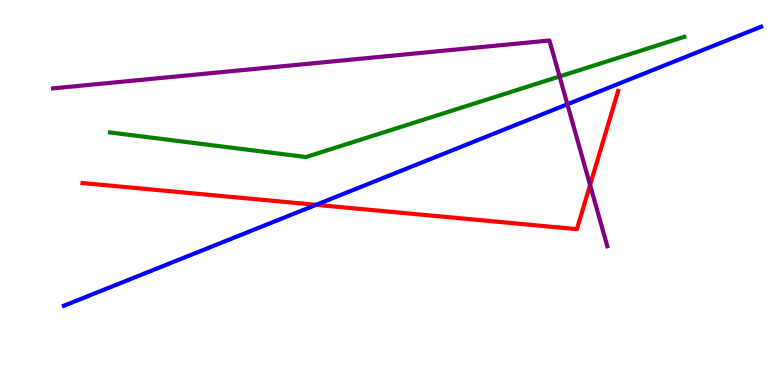[{'lines': ['blue', 'red'], 'intersections': [{'x': 4.08, 'y': 4.68}]}, {'lines': ['green', 'red'], 'intersections': []}, {'lines': ['purple', 'red'], 'intersections': [{'x': 7.61, 'y': 5.2}]}, {'lines': ['blue', 'green'], 'intersections': []}, {'lines': ['blue', 'purple'], 'intersections': [{'x': 7.32, 'y': 7.29}]}, {'lines': ['green', 'purple'], 'intersections': [{'x': 7.22, 'y': 8.01}]}]